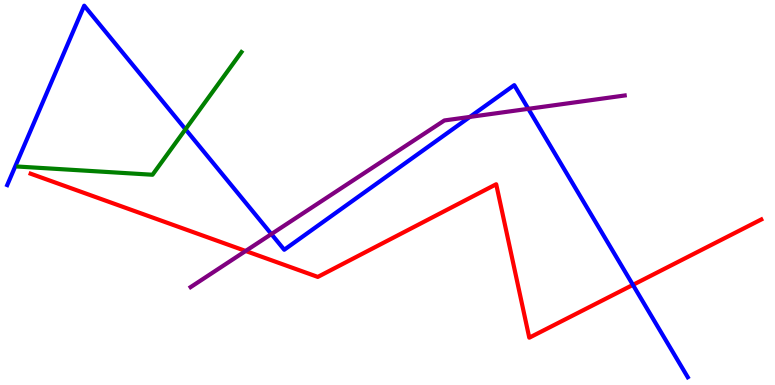[{'lines': ['blue', 'red'], 'intersections': [{'x': 8.17, 'y': 2.6}]}, {'lines': ['green', 'red'], 'intersections': []}, {'lines': ['purple', 'red'], 'intersections': [{'x': 3.17, 'y': 3.48}]}, {'lines': ['blue', 'green'], 'intersections': [{'x': 2.39, 'y': 6.64}]}, {'lines': ['blue', 'purple'], 'intersections': [{'x': 3.5, 'y': 3.92}, {'x': 6.06, 'y': 6.96}, {'x': 6.82, 'y': 7.17}]}, {'lines': ['green', 'purple'], 'intersections': []}]